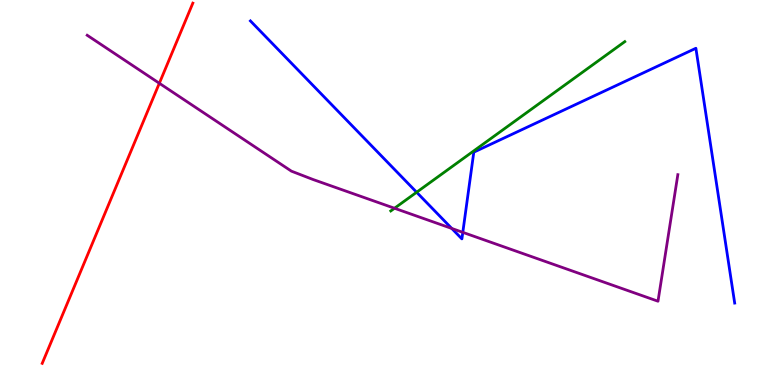[{'lines': ['blue', 'red'], 'intersections': []}, {'lines': ['green', 'red'], 'intersections': []}, {'lines': ['purple', 'red'], 'intersections': [{'x': 2.06, 'y': 7.84}]}, {'lines': ['blue', 'green'], 'intersections': [{'x': 5.38, 'y': 5.01}]}, {'lines': ['blue', 'purple'], 'intersections': [{'x': 5.83, 'y': 4.07}, {'x': 5.97, 'y': 3.96}]}, {'lines': ['green', 'purple'], 'intersections': [{'x': 5.09, 'y': 4.59}]}]